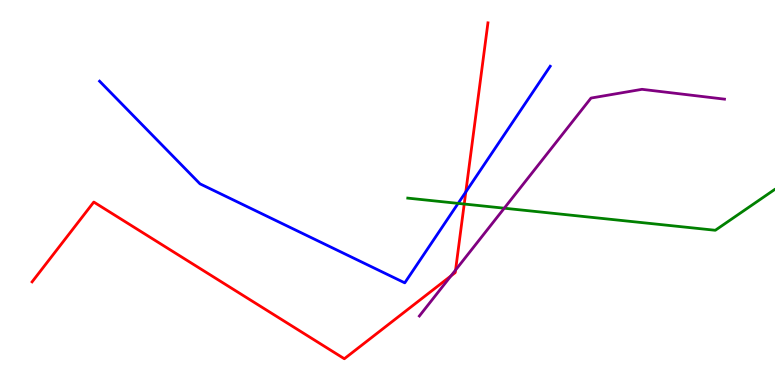[{'lines': ['blue', 'red'], 'intersections': [{'x': 6.01, 'y': 5.01}]}, {'lines': ['green', 'red'], 'intersections': [{'x': 5.99, 'y': 4.7}]}, {'lines': ['purple', 'red'], 'intersections': [{'x': 5.82, 'y': 2.83}, {'x': 5.88, 'y': 2.99}]}, {'lines': ['blue', 'green'], 'intersections': [{'x': 5.91, 'y': 4.72}]}, {'lines': ['blue', 'purple'], 'intersections': []}, {'lines': ['green', 'purple'], 'intersections': [{'x': 6.51, 'y': 4.59}]}]